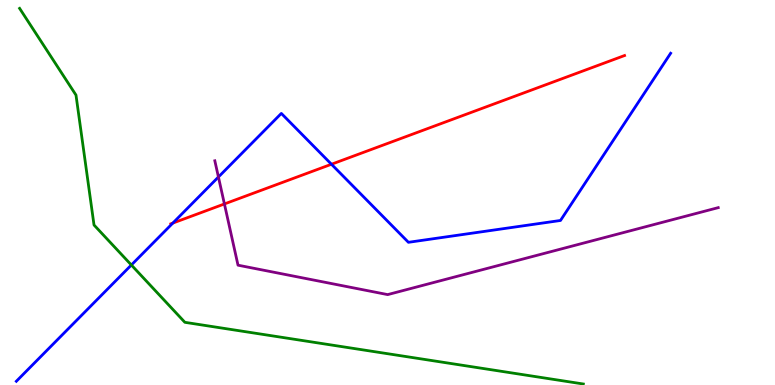[{'lines': ['blue', 'red'], 'intersections': [{'x': 2.23, 'y': 4.21}, {'x': 4.28, 'y': 5.73}]}, {'lines': ['green', 'red'], 'intersections': []}, {'lines': ['purple', 'red'], 'intersections': [{'x': 2.9, 'y': 4.7}]}, {'lines': ['blue', 'green'], 'intersections': [{'x': 1.69, 'y': 3.12}]}, {'lines': ['blue', 'purple'], 'intersections': [{'x': 2.82, 'y': 5.4}]}, {'lines': ['green', 'purple'], 'intersections': []}]